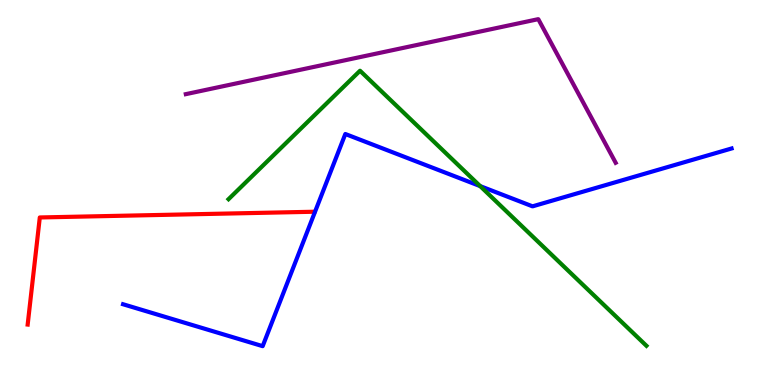[{'lines': ['blue', 'red'], 'intersections': []}, {'lines': ['green', 'red'], 'intersections': []}, {'lines': ['purple', 'red'], 'intersections': []}, {'lines': ['blue', 'green'], 'intersections': [{'x': 6.2, 'y': 5.17}]}, {'lines': ['blue', 'purple'], 'intersections': []}, {'lines': ['green', 'purple'], 'intersections': []}]